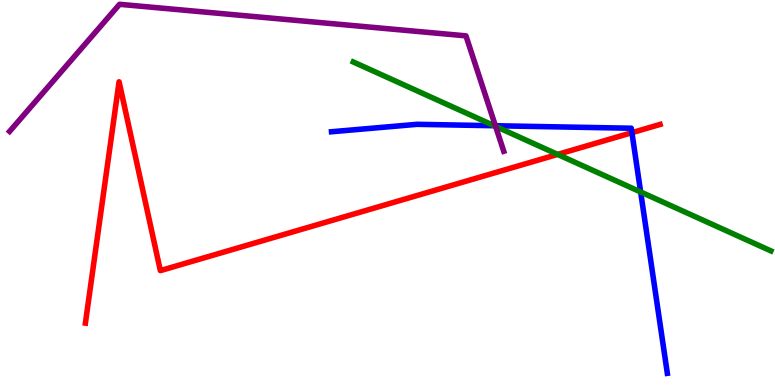[{'lines': ['blue', 'red'], 'intersections': [{'x': 8.15, 'y': 6.55}]}, {'lines': ['green', 'red'], 'intersections': [{'x': 7.2, 'y': 5.99}]}, {'lines': ['purple', 'red'], 'intersections': []}, {'lines': ['blue', 'green'], 'intersections': [{'x': 6.38, 'y': 6.73}, {'x': 8.27, 'y': 5.01}]}, {'lines': ['blue', 'purple'], 'intersections': [{'x': 6.39, 'y': 6.73}]}, {'lines': ['green', 'purple'], 'intersections': [{'x': 6.39, 'y': 6.72}]}]